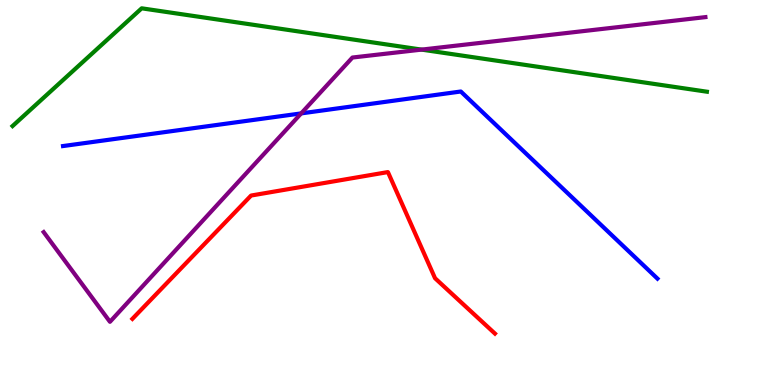[{'lines': ['blue', 'red'], 'intersections': []}, {'lines': ['green', 'red'], 'intersections': []}, {'lines': ['purple', 'red'], 'intersections': []}, {'lines': ['blue', 'green'], 'intersections': []}, {'lines': ['blue', 'purple'], 'intersections': [{'x': 3.89, 'y': 7.05}]}, {'lines': ['green', 'purple'], 'intersections': [{'x': 5.44, 'y': 8.71}]}]